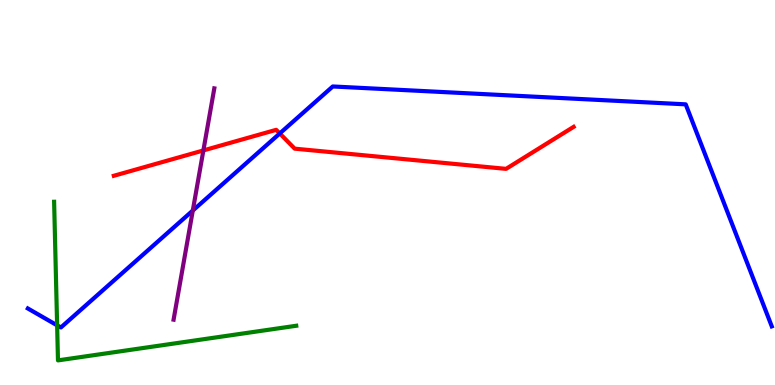[{'lines': ['blue', 'red'], 'intersections': [{'x': 3.61, 'y': 6.53}]}, {'lines': ['green', 'red'], 'intersections': []}, {'lines': ['purple', 'red'], 'intersections': [{'x': 2.62, 'y': 6.09}]}, {'lines': ['blue', 'green'], 'intersections': [{'x': 0.737, 'y': 1.55}]}, {'lines': ['blue', 'purple'], 'intersections': [{'x': 2.49, 'y': 4.53}]}, {'lines': ['green', 'purple'], 'intersections': []}]